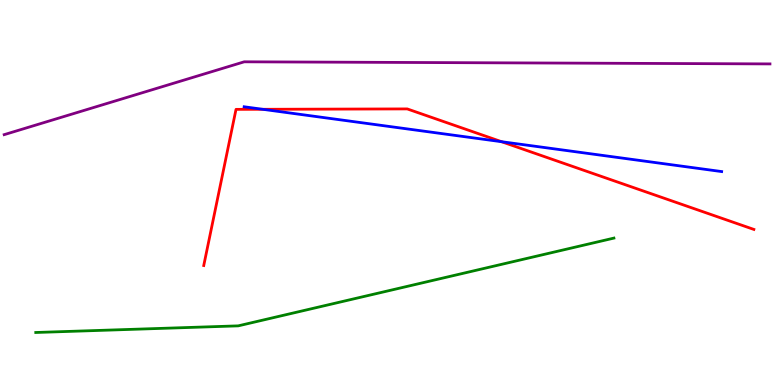[{'lines': ['blue', 'red'], 'intersections': [{'x': 3.39, 'y': 7.16}, {'x': 6.47, 'y': 6.32}]}, {'lines': ['green', 'red'], 'intersections': []}, {'lines': ['purple', 'red'], 'intersections': []}, {'lines': ['blue', 'green'], 'intersections': []}, {'lines': ['blue', 'purple'], 'intersections': []}, {'lines': ['green', 'purple'], 'intersections': []}]